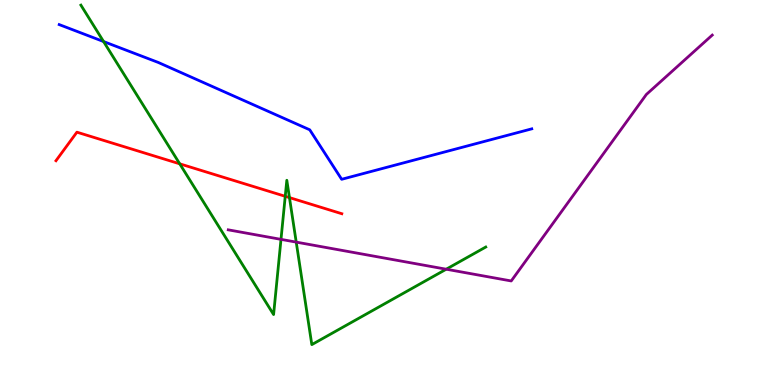[{'lines': ['blue', 'red'], 'intersections': []}, {'lines': ['green', 'red'], 'intersections': [{'x': 2.32, 'y': 5.74}, {'x': 3.68, 'y': 4.9}, {'x': 3.73, 'y': 4.87}]}, {'lines': ['purple', 'red'], 'intersections': []}, {'lines': ['blue', 'green'], 'intersections': [{'x': 1.34, 'y': 8.92}]}, {'lines': ['blue', 'purple'], 'intersections': []}, {'lines': ['green', 'purple'], 'intersections': [{'x': 3.63, 'y': 3.78}, {'x': 3.82, 'y': 3.71}, {'x': 5.76, 'y': 3.01}]}]